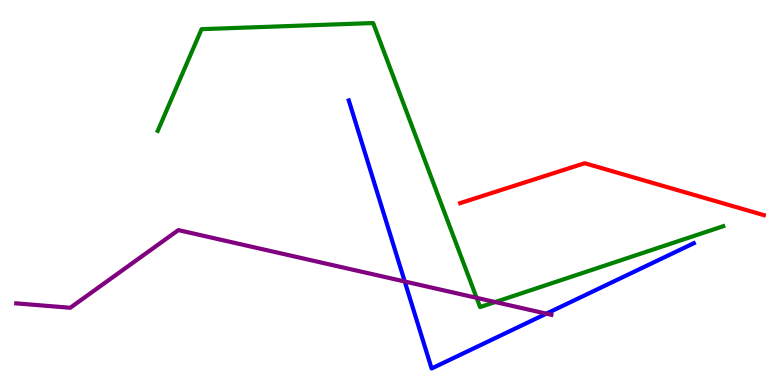[{'lines': ['blue', 'red'], 'intersections': []}, {'lines': ['green', 'red'], 'intersections': []}, {'lines': ['purple', 'red'], 'intersections': []}, {'lines': ['blue', 'green'], 'intersections': []}, {'lines': ['blue', 'purple'], 'intersections': [{'x': 5.22, 'y': 2.69}, {'x': 7.05, 'y': 1.85}]}, {'lines': ['green', 'purple'], 'intersections': [{'x': 6.15, 'y': 2.26}, {'x': 6.39, 'y': 2.15}]}]